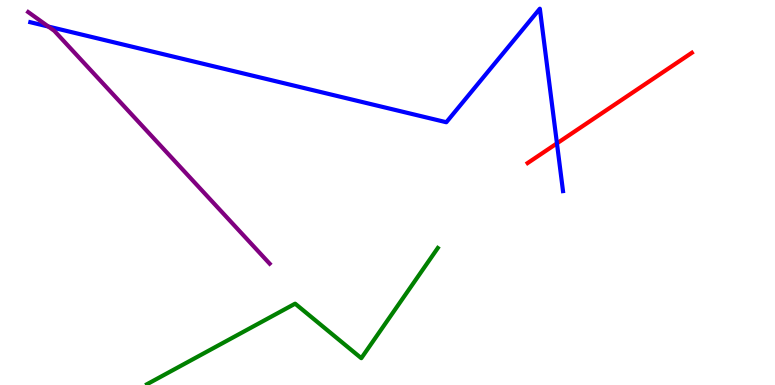[{'lines': ['blue', 'red'], 'intersections': [{'x': 7.19, 'y': 6.28}]}, {'lines': ['green', 'red'], 'intersections': []}, {'lines': ['purple', 'red'], 'intersections': []}, {'lines': ['blue', 'green'], 'intersections': []}, {'lines': ['blue', 'purple'], 'intersections': [{'x': 0.624, 'y': 9.31}]}, {'lines': ['green', 'purple'], 'intersections': []}]